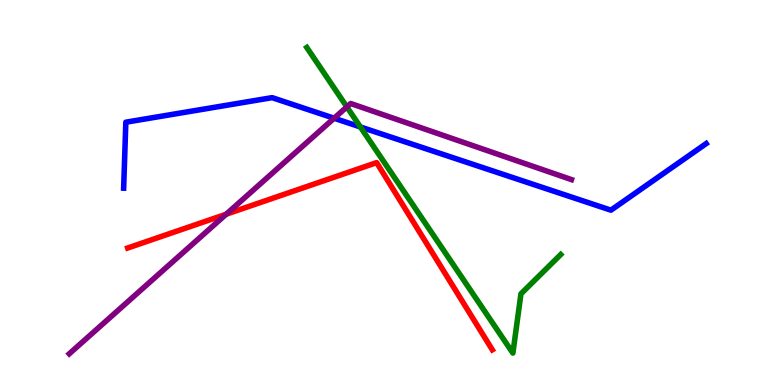[{'lines': ['blue', 'red'], 'intersections': []}, {'lines': ['green', 'red'], 'intersections': []}, {'lines': ['purple', 'red'], 'intersections': [{'x': 2.92, 'y': 4.44}]}, {'lines': ['blue', 'green'], 'intersections': [{'x': 4.65, 'y': 6.7}]}, {'lines': ['blue', 'purple'], 'intersections': [{'x': 4.31, 'y': 6.93}]}, {'lines': ['green', 'purple'], 'intersections': [{'x': 4.48, 'y': 7.22}]}]